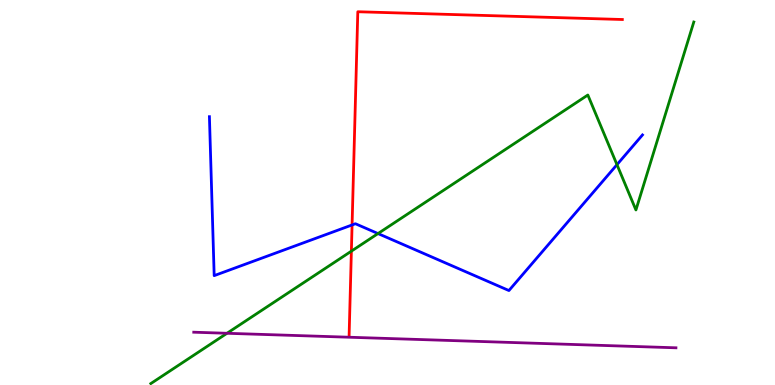[{'lines': ['blue', 'red'], 'intersections': [{'x': 4.54, 'y': 4.16}]}, {'lines': ['green', 'red'], 'intersections': [{'x': 4.53, 'y': 3.48}]}, {'lines': ['purple', 'red'], 'intersections': []}, {'lines': ['blue', 'green'], 'intersections': [{'x': 4.88, 'y': 3.93}, {'x': 7.96, 'y': 5.72}]}, {'lines': ['blue', 'purple'], 'intersections': []}, {'lines': ['green', 'purple'], 'intersections': [{'x': 2.93, 'y': 1.34}]}]